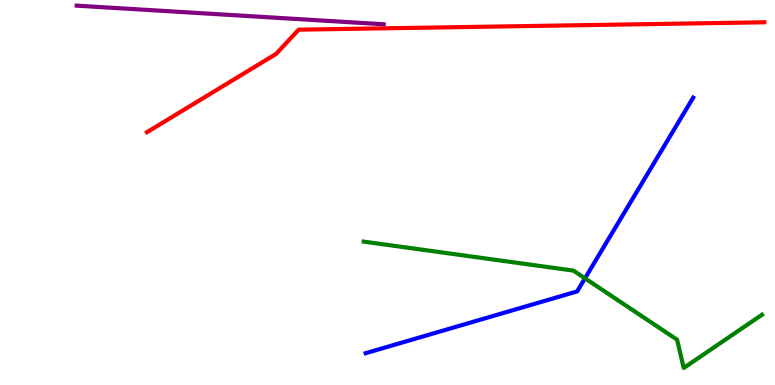[{'lines': ['blue', 'red'], 'intersections': []}, {'lines': ['green', 'red'], 'intersections': []}, {'lines': ['purple', 'red'], 'intersections': []}, {'lines': ['blue', 'green'], 'intersections': [{'x': 7.55, 'y': 2.77}]}, {'lines': ['blue', 'purple'], 'intersections': []}, {'lines': ['green', 'purple'], 'intersections': []}]